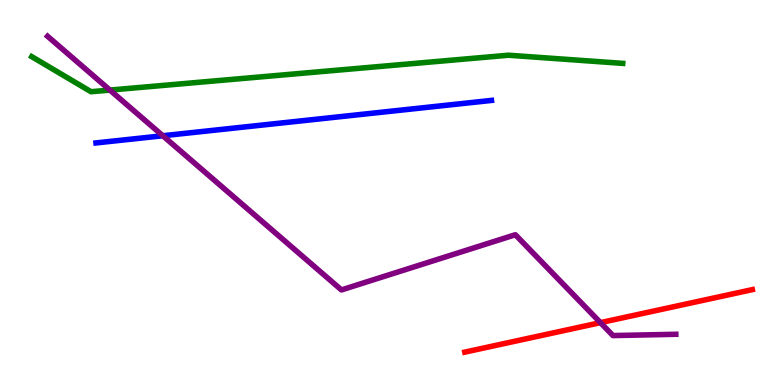[{'lines': ['blue', 'red'], 'intersections': []}, {'lines': ['green', 'red'], 'intersections': []}, {'lines': ['purple', 'red'], 'intersections': [{'x': 7.75, 'y': 1.62}]}, {'lines': ['blue', 'green'], 'intersections': []}, {'lines': ['blue', 'purple'], 'intersections': [{'x': 2.1, 'y': 6.47}]}, {'lines': ['green', 'purple'], 'intersections': [{'x': 1.42, 'y': 7.66}]}]